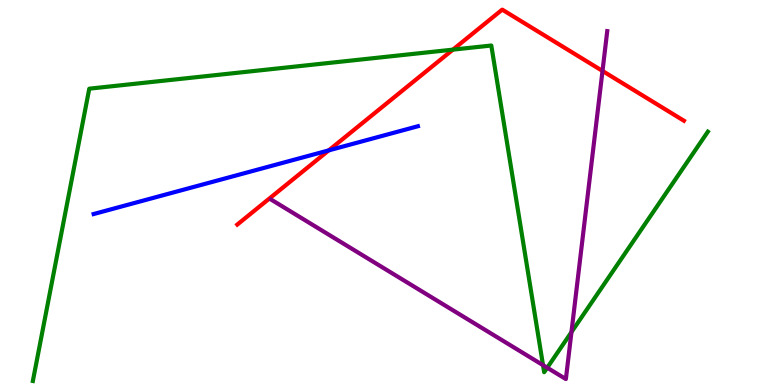[{'lines': ['blue', 'red'], 'intersections': [{'x': 4.24, 'y': 6.09}]}, {'lines': ['green', 'red'], 'intersections': [{'x': 5.84, 'y': 8.71}]}, {'lines': ['purple', 'red'], 'intersections': [{'x': 7.77, 'y': 8.16}]}, {'lines': ['blue', 'green'], 'intersections': []}, {'lines': ['blue', 'purple'], 'intersections': []}, {'lines': ['green', 'purple'], 'intersections': [{'x': 7.01, 'y': 0.516}, {'x': 7.06, 'y': 0.449}, {'x': 7.37, 'y': 1.37}]}]